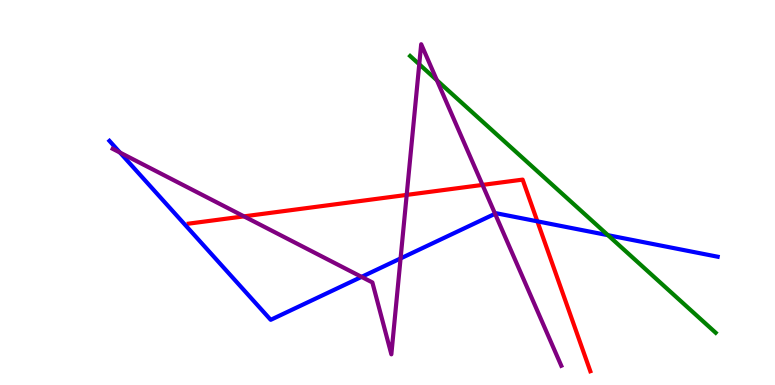[{'lines': ['blue', 'red'], 'intersections': [{'x': 6.93, 'y': 4.25}]}, {'lines': ['green', 'red'], 'intersections': []}, {'lines': ['purple', 'red'], 'intersections': [{'x': 3.15, 'y': 4.38}, {'x': 5.25, 'y': 4.94}, {'x': 6.23, 'y': 5.2}]}, {'lines': ['blue', 'green'], 'intersections': [{'x': 7.84, 'y': 3.89}]}, {'lines': ['blue', 'purple'], 'intersections': [{'x': 1.55, 'y': 6.04}, {'x': 4.67, 'y': 2.81}, {'x': 5.17, 'y': 3.29}, {'x': 6.39, 'y': 4.45}]}, {'lines': ['green', 'purple'], 'intersections': [{'x': 5.41, 'y': 8.33}, {'x': 5.64, 'y': 7.92}]}]